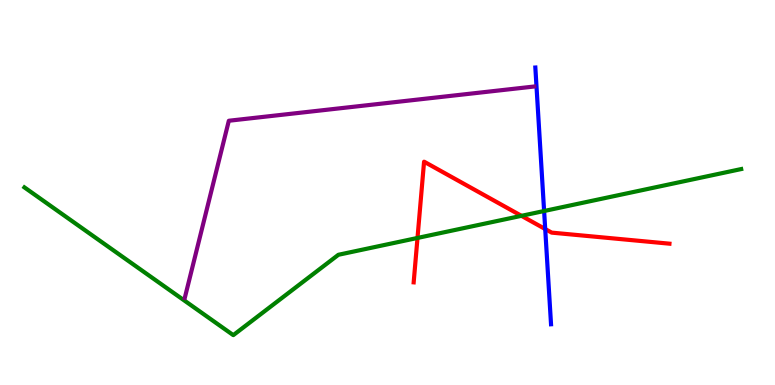[{'lines': ['blue', 'red'], 'intersections': [{'x': 7.03, 'y': 4.05}]}, {'lines': ['green', 'red'], 'intersections': [{'x': 5.39, 'y': 3.82}, {'x': 6.73, 'y': 4.39}]}, {'lines': ['purple', 'red'], 'intersections': []}, {'lines': ['blue', 'green'], 'intersections': [{'x': 7.02, 'y': 4.52}]}, {'lines': ['blue', 'purple'], 'intersections': []}, {'lines': ['green', 'purple'], 'intersections': []}]